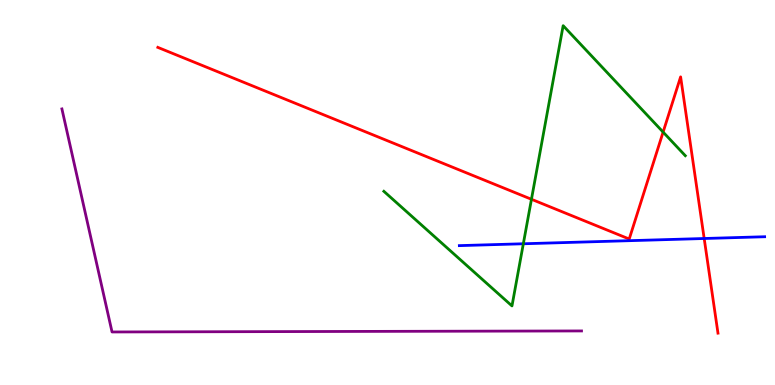[{'lines': ['blue', 'red'], 'intersections': [{'x': 9.09, 'y': 3.81}]}, {'lines': ['green', 'red'], 'intersections': [{'x': 6.86, 'y': 4.82}, {'x': 8.56, 'y': 6.57}]}, {'lines': ['purple', 'red'], 'intersections': []}, {'lines': ['blue', 'green'], 'intersections': [{'x': 6.75, 'y': 3.67}]}, {'lines': ['blue', 'purple'], 'intersections': []}, {'lines': ['green', 'purple'], 'intersections': []}]